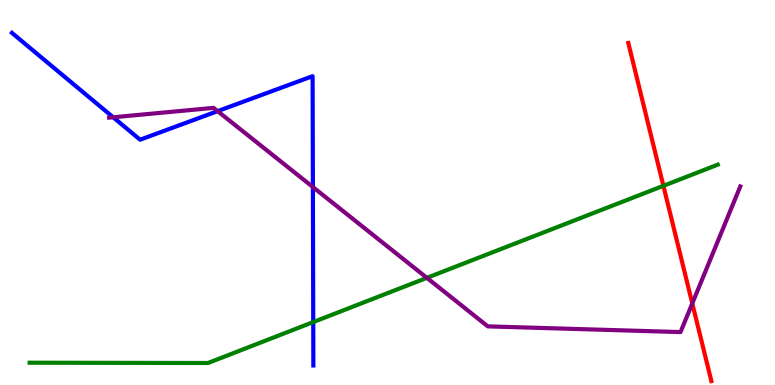[{'lines': ['blue', 'red'], 'intersections': []}, {'lines': ['green', 'red'], 'intersections': [{'x': 8.56, 'y': 5.17}]}, {'lines': ['purple', 'red'], 'intersections': [{'x': 8.93, 'y': 2.12}]}, {'lines': ['blue', 'green'], 'intersections': [{'x': 4.04, 'y': 1.63}]}, {'lines': ['blue', 'purple'], 'intersections': [{'x': 1.46, 'y': 6.95}, {'x': 2.81, 'y': 7.11}, {'x': 4.04, 'y': 5.14}]}, {'lines': ['green', 'purple'], 'intersections': [{'x': 5.51, 'y': 2.78}]}]